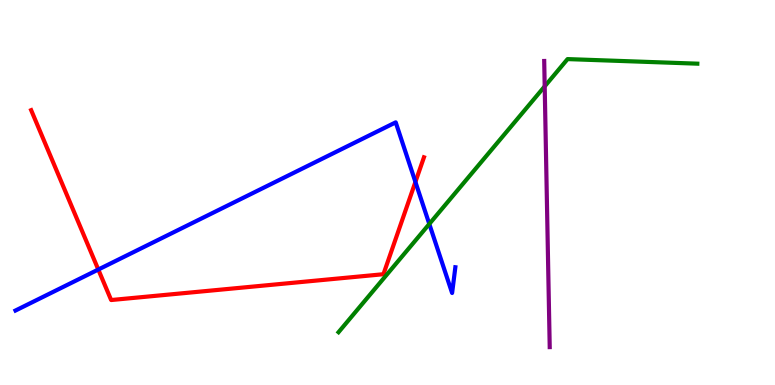[{'lines': ['blue', 'red'], 'intersections': [{'x': 1.27, 'y': 3.0}, {'x': 5.36, 'y': 5.27}]}, {'lines': ['green', 'red'], 'intersections': []}, {'lines': ['purple', 'red'], 'intersections': []}, {'lines': ['blue', 'green'], 'intersections': [{'x': 5.54, 'y': 4.18}]}, {'lines': ['blue', 'purple'], 'intersections': []}, {'lines': ['green', 'purple'], 'intersections': [{'x': 7.03, 'y': 7.76}]}]